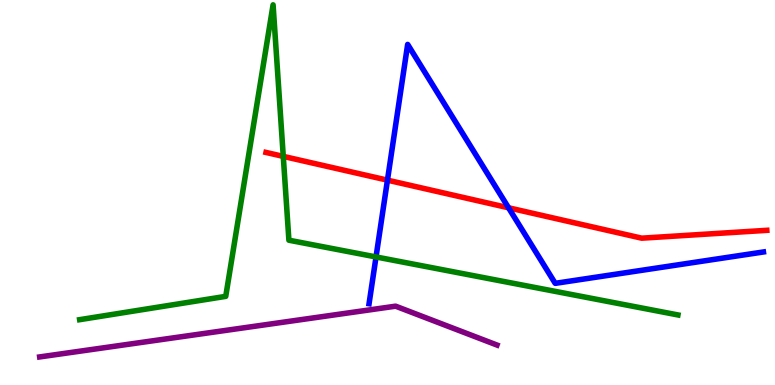[{'lines': ['blue', 'red'], 'intersections': [{'x': 5.0, 'y': 5.32}, {'x': 6.56, 'y': 4.6}]}, {'lines': ['green', 'red'], 'intersections': [{'x': 3.66, 'y': 5.94}]}, {'lines': ['purple', 'red'], 'intersections': []}, {'lines': ['blue', 'green'], 'intersections': [{'x': 4.85, 'y': 3.33}]}, {'lines': ['blue', 'purple'], 'intersections': []}, {'lines': ['green', 'purple'], 'intersections': []}]